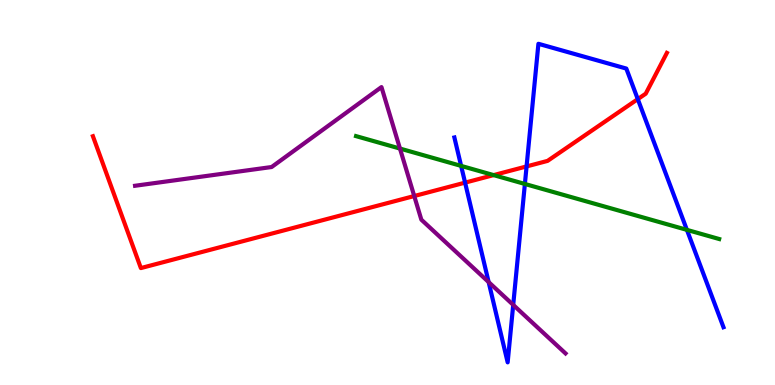[{'lines': ['blue', 'red'], 'intersections': [{'x': 6.0, 'y': 5.26}, {'x': 6.79, 'y': 5.68}, {'x': 8.23, 'y': 7.43}]}, {'lines': ['green', 'red'], 'intersections': [{'x': 6.37, 'y': 5.45}]}, {'lines': ['purple', 'red'], 'intersections': [{'x': 5.34, 'y': 4.91}]}, {'lines': ['blue', 'green'], 'intersections': [{'x': 5.95, 'y': 5.69}, {'x': 6.77, 'y': 5.22}, {'x': 8.86, 'y': 4.03}]}, {'lines': ['blue', 'purple'], 'intersections': [{'x': 6.31, 'y': 2.67}, {'x': 6.62, 'y': 2.08}]}, {'lines': ['green', 'purple'], 'intersections': [{'x': 5.16, 'y': 6.14}]}]